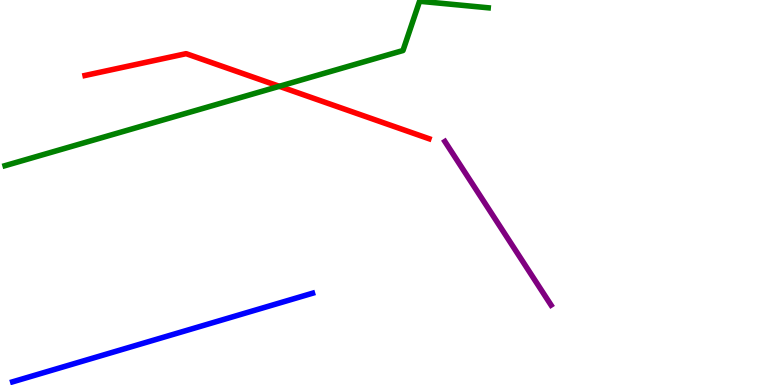[{'lines': ['blue', 'red'], 'intersections': []}, {'lines': ['green', 'red'], 'intersections': [{'x': 3.6, 'y': 7.76}]}, {'lines': ['purple', 'red'], 'intersections': []}, {'lines': ['blue', 'green'], 'intersections': []}, {'lines': ['blue', 'purple'], 'intersections': []}, {'lines': ['green', 'purple'], 'intersections': []}]